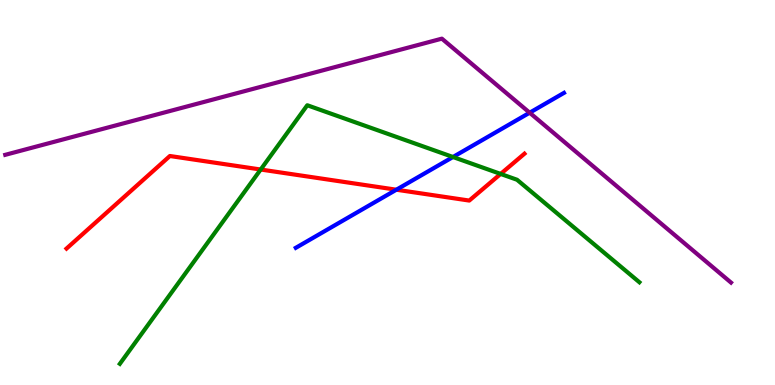[{'lines': ['blue', 'red'], 'intersections': [{'x': 5.11, 'y': 5.07}]}, {'lines': ['green', 'red'], 'intersections': [{'x': 3.36, 'y': 5.6}, {'x': 6.46, 'y': 5.48}]}, {'lines': ['purple', 'red'], 'intersections': []}, {'lines': ['blue', 'green'], 'intersections': [{'x': 5.84, 'y': 5.92}]}, {'lines': ['blue', 'purple'], 'intersections': [{'x': 6.83, 'y': 7.07}]}, {'lines': ['green', 'purple'], 'intersections': []}]